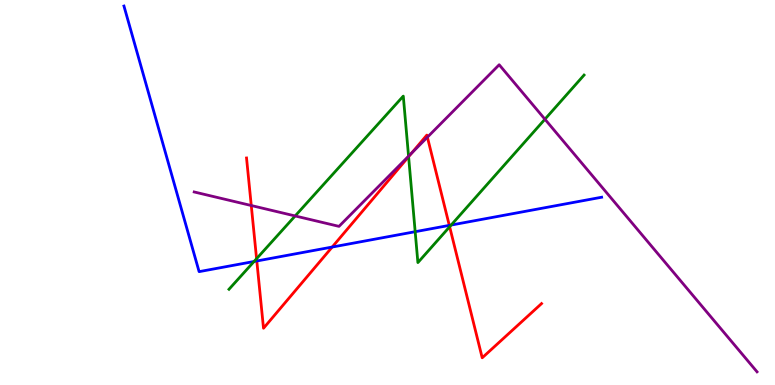[{'lines': ['blue', 'red'], 'intersections': [{'x': 3.31, 'y': 3.22}, {'x': 4.29, 'y': 3.58}, {'x': 5.8, 'y': 4.15}]}, {'lines': ['green', 'red'], 'intersections': [{'x': 3.31, 'y': 3.28}, {'x': 5.27, 'y': 5.93}, {'x': 5.8, 'y': 4.11}]}, {'lines': ['purple', 'red'], 'intersections': [{'x': 3.24, 'y': 4.66}, {'x': 5.31, 'y': 6.02}, {'x': 5.51, 'y': 6.44}]}, {'lines': ['blue', 'green'], 'intersections': [{'x': 3.28, 'y': 3.21}, {'x': 5.36, 'y': 3.98}, {'x': 5.82, 'y': 4.15}]}, {'lines': ['blue', 'purple'], 'intersections': []}, {'lines': ['green', 'purple'], 'intersections': [{'x': 3.81, 'y': 4.39}, {'x': 5.27, 'y': 5.94}, {'x': 7.03, 'y': 6.9}]}]